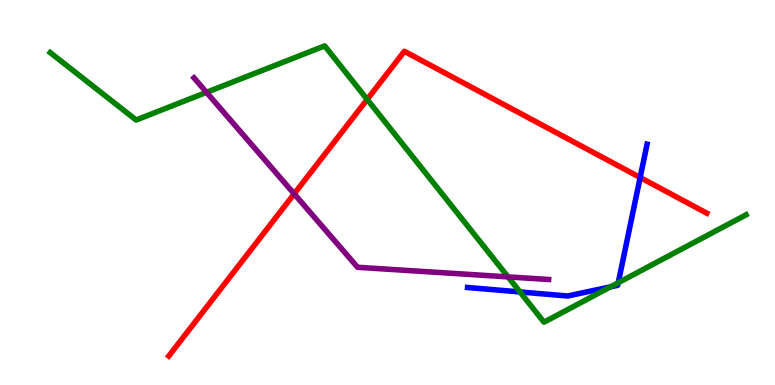[{'lines': ['blue', 'red'], 'intersections': [{'x': 8.26, 'y': 5.39}]}, {'lines': ['green', 'red'], 'intersections': [{'x': 4.74, 'y': 7.42}]}, {'lines': ['purple', 'red'], 'intersections': [{'x': 3.8, 'y': 4.96}]}, {'lines': ['blue', 'green'], 'intersections': [{'x': 6.71, 'y': 2.42}, {'x': 7.88, 'y': 2.55}, {'x': 7.98, 'y': 2.66}]}, {'lines': ['blue', 'purple'], 'intersections': []}, {'lines': ['green', 'purple'], 'intersections': [{'x': 2.66, 'y': 7.6}, {'x': 6.56, 'y': 2.81}]}]